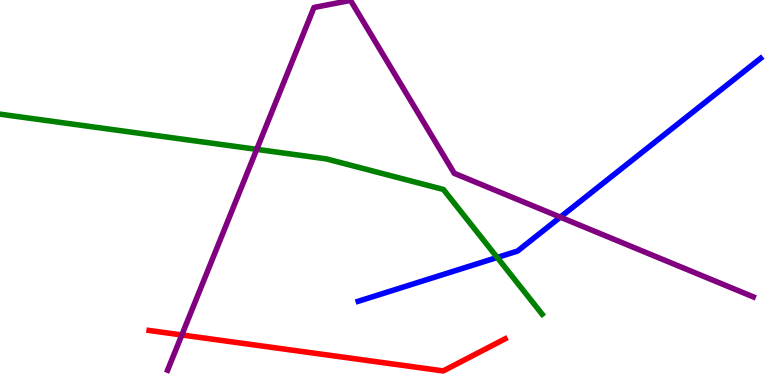[{'lines': ['blue', 'red'], 'intersections': []}, {'lines': ['green', 'red'], 'intersections': []}, {'lines': ['purple', 'red'], 'intersections': [{'x': 2.35, 'y': 1.3}]}, {'lines': ['blue', 'green'], 'intersections': [{'x': 6.42, 'y': 3.31}]}, {'lines': ['blue', 'purple'], 'intersections': [{'x': 7.23, 'y': 4.36}]}, {'lines': ['green', 'purple'], 'intersections': [{'x': 3.31, 'y': 6.12}]}]